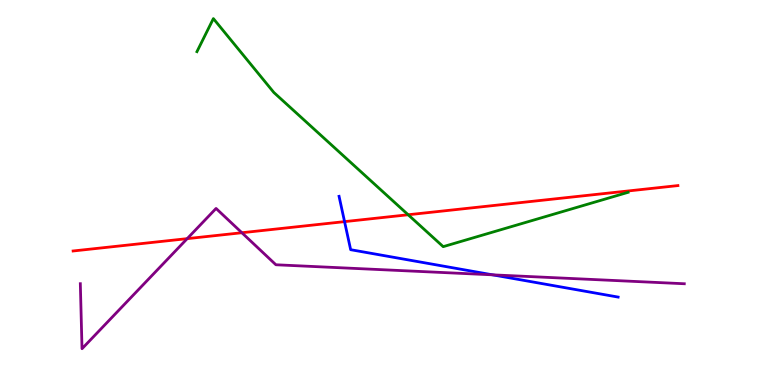[{'lines': ['blue', 'red'], 'intersections': [{'x': 4.45, 'y': 4.24}]}, {'lines': ['green', 'red'], 'intersections': [{'x': 5.27, 'y': 4.42}]}, {'lines': ['purple', 'red'], 'intersections': [{'x': 2.42, 'y': 3.8}, {'x': 3.12, 'y': 3.95}]}, {'lines': ['blue', 'green'], 'intersections': []}, {'lines': ['blue', 'purple'], 'intersections': [{'x': 6.36, 'y': 2.86}]}, {'lines': ['green', 'purple'], 'intersections': []}]